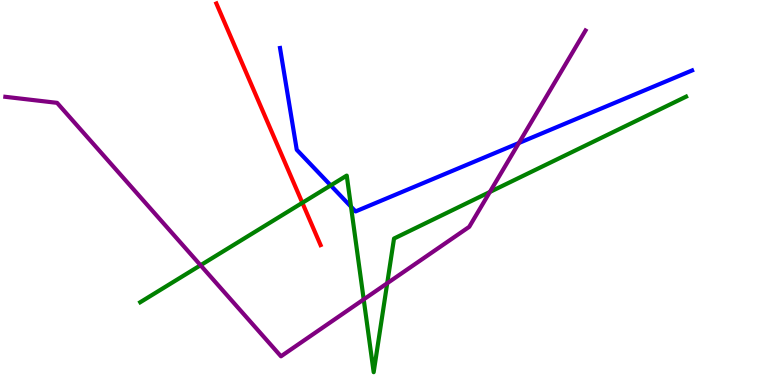[{'lines': ['blue', 'red'], 'intersections': []}, {'lines': ['green', 'red'], 'intersections': [{'x': 3.9, 'y': 4.73}]}, {'lines': ['purple', 'red'], 'intersections': []}, {'lines': ['blue', 'green'], 'intersections': [{'x': 4.27, 'y': 5.18}, {'x': 4.53, 'y': 4.63}]}, {'lines': ['blue', 'purple'], 'intersections': [{'x': 6.7, 'y': 6.29}]}, {'lines': ['green', 'purple'], 'intersections': [{'x': 2.59, 'y': 3.11}, {'x': 4.69, 'y': 2.22}, {'x': 5.0, 'y': 2.64}, {'x': 6.32, 'y': 5.01}]}]